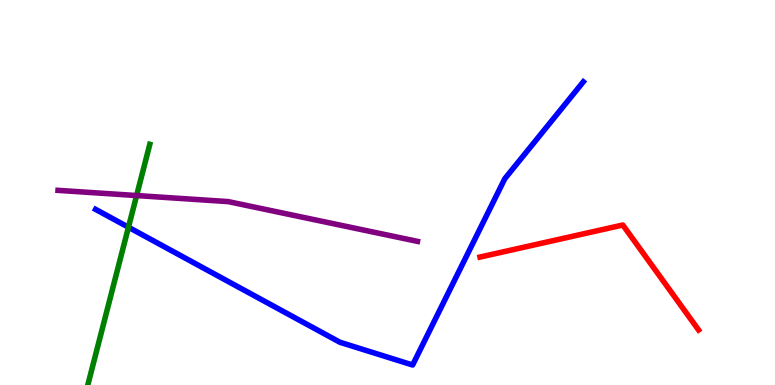[{'lines': ['blue', 'red'], 'intersections': []}, {'lines': ['green', 'red'], 'intersections': []}, {'lines': ['purple', 'red'], 'intersections': []}, {'lines': ['blue', 'green'], 'intersections': [{'x': 1.66, 'y': 4.1}]}, {'lines': ['blue', 'purple'], 'intersections': []}, {'lines': ['green', 'purple'], 'intersections': [{'x': 1.76, 'y': 4.92}]}]